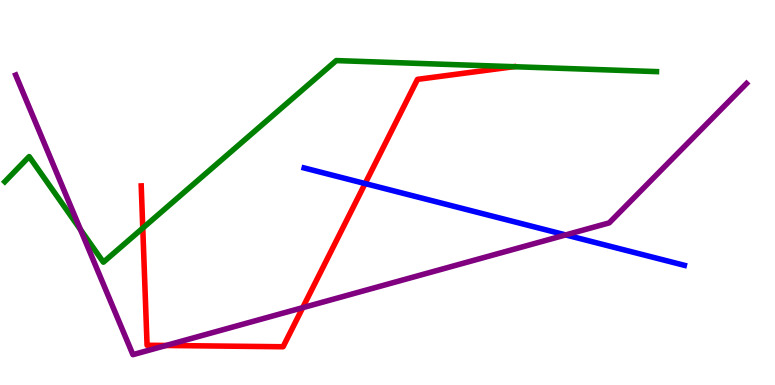[{'lines': ['blue', 'red'], 'intersections': [{'x': 4.71, 'y': 5.23}]}, {'lines': ['green', 'red'], 'intersections': [{'x': 1.84, 'y': 4.08}]}, {'lines': ['purple', 'red'], 'intersections': [{'x': 2.14, 'y': 1.03}, {'x': 3.91, 'y': 2.01}]}, {'lines': ['blue', 'green'], 'intersections': []}, {'lines': ['blue', 'purple'], 'intersections': [{'x': 7.3, 'y': 3.9}]}, {'lines': ['green', 'purple'], 'intersections': [{'x': 1.04, 'y': 4.04}]}]